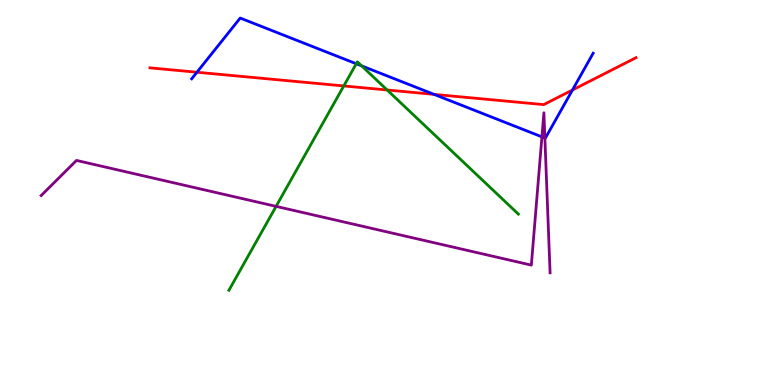[{'lines': ['blue', 'red'], 'intersections': [{'x': 2.54, 'y': 8.12}, {'x': 5.6, 'y': 7.55}, {'x': 7.39, 'y': 7.66}]}, {'lines': ['green', 'red'], 'intersections': [{'x': 4.44, 'y': 7.77}, {'x': 5.0, 'y': 7.66}]}, {'lines': ['purple', 'red'], 'intersections': []}, {'lines': ['blue', 'green'], 'intersections': [{'x': 4.6, 'y': 8.34}, {'x': 4.67, 'y': 8.29}]}, {'lines': ['blue', 'purple'], 'intersections': [{'x': 6.99, 'y': 6.45}, {'x': 7.03, 'y': 6.42}]}, {'lines': ['green', 'purple'], 'intersections': [{'x': 3.56, 'y': 4.64}]}]